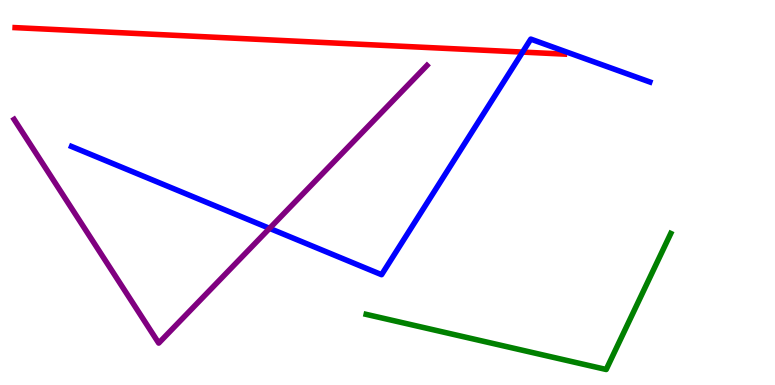[{'lines': ['blue', 'red'], 'intersections': [{'x': 6.74, 'y': 8.65}]}, {'lines': ['green', 'red'], 'intersections': []}, {'lines': ['purple', 'red'], 'intersections': []}, {'lines': ['blue', 'green'], 'intersections': []}, {'lines': ['blue', 'purple'], 'intersections': [{'x': 3.48, 'y': 4.07}]}, {'lines': ['green', 'purple'], 'intersections': []}]